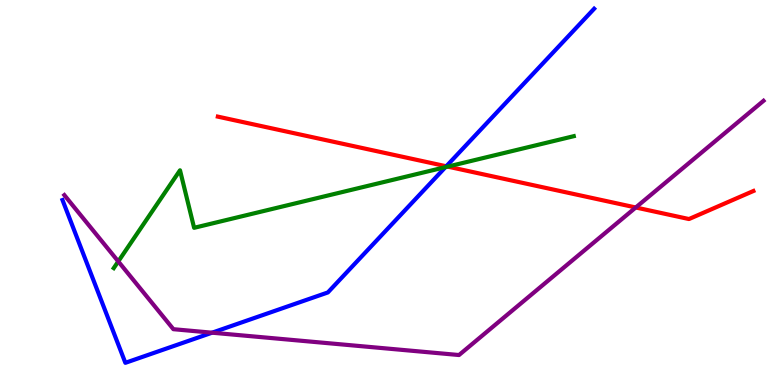[{'lines': ['blue', 'red'], 'intersections': [{'x': 5.76, 'y': 5.68}]}, {'lines': ['green', 'red'], 'intersections': [{'x': 5.78, 'y': 5.67}]}, {'lines': ['purple', 'red'], 'intersections': [{'x': 8.2, 'y': 4.61}]}, {'lines': ['blue', 'green'], 'intersections': [{'x': 5.75, 'y': 5.66}]}, {'lines': ['blue', 'purple'], 'intersections': [{'x': 2.74, 'y': 1.36}]}, {'lines': ['green', 'purple'], 'intersections': [{'x': 1.53, 'y': 3.21}]}]